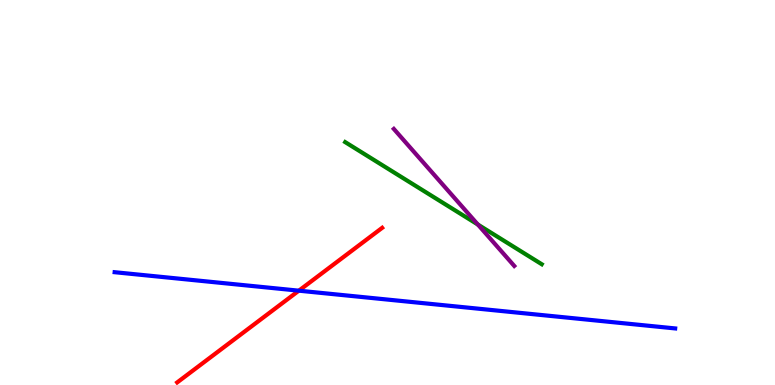[{'lines': ['blue', 'red'], 'intersections': [{'x': 3.86, 'y': 2.45}]}, {'lines': ['green', 'red'], 'intersections': []}, {'lines': ['purple', 'red'], 'intersections': []}, {'lines': ['blue', 'green'], 'intersections': []}, {'lines': ['blue', 'purple'], 'intersections': []}, {'lines': ['green', 'purple'], 'intersections': [{'x': 6.17, 'y': 4.17}]}]